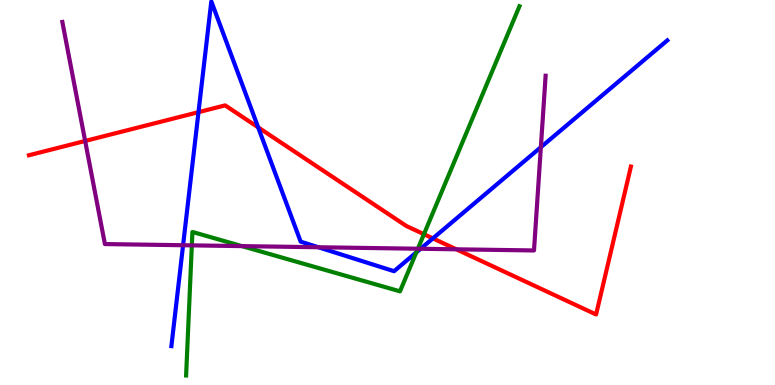[{'lines': ['blue', 'red'], 'intersections': [{'x': 2.56, 'y': 7.09}, {'x': 3.33, 'y': 6.69}, {'x': 5.59, 'y': 3.81}]}, {'lines': ['green', 'red'], 'intersections': [{'x': 5.47, 'y': 3.92}]}, {'lines': ['purple', 'red'], 'intersections': [{'x': 1.1, 'y': 6.34}, {'x': 5.89, 'y': 3.52}]}, {'lines': ['blue', 'green'], 'intersections': [{'x': 5.37, 'y': 3.44}]}, {'lines': ['blue', 'purple'], 'intersections': [{'x': 2.36, 'y': 3.63}, {'x': 4.11, 'y': 3.58}, {'x': 5.43, 'y': 3.54}, {'x': 6.98, 'y': 6.18}]}, {'lines': ['green', 'purple'], 'intersections': [{'x': 2.48, 'y': 3.63}, {'x': 3.12, 'y': 3.61}, {'x': 5.39, 'y': 3.54}]}]